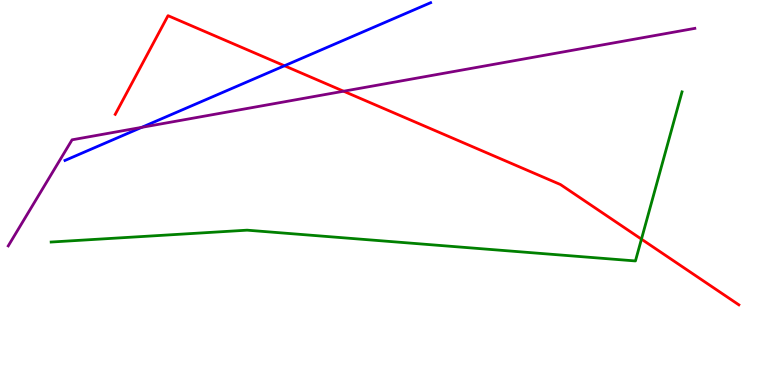[{'lines': ['blue', 'red'], 'intersections': [{'x': 3.67, 'y': 8.29}]}, {'lines': ['green', 'red'], 'intersections': [{'x': 8.28, 'y': 3.79}]}, {'lines': ['purple', 'red'], 'intersections': [{'x': 4.43, 'y': 7.63}]}, {'lines': ['blue', 'green'], 'intersections': []}, {'lines': ['blue', 'purple'], 'intersections': [{'x': 1.83, 'y': 6.69}]}, {'lines': ['green', 'purple'], 'intersections': []}]